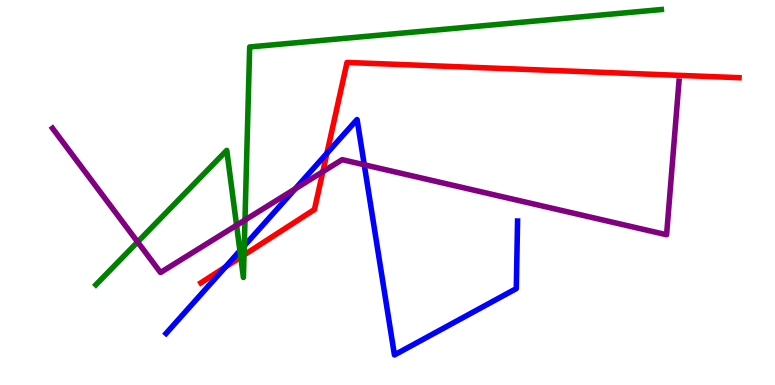[{'lines': ['blue', 'red'], 'intersections': [{'x': 2.91, 'y': 3.06}, {'x': 4.22, 'y': 6.02}]}, {'lines': ['green', 'red'], 'intersections': [{'x': 3.11, 'y': 3.32}, {'x': 3.15, 'y': 3.38}]}, {'lines': ['purple', 'red'], 'intersections': [{'x': 4.17, 'y': 5.54}]}, {'lines': ['blue', 'green'], 'intersections': [{'x': 3.1, 'y': 3.49}, {'x': 3.15, 'y': 3.61}]}, {'lines': ['blue', 'purple'], 'intersections': [{'x': 3.81, 'y': 5.09}, {'x': 4.7, 'y': 5.72}]}, {'lines': ['green', 'purple'], 'intersections': [{'x': 1.78, 'y': 3.72}, {'x': 3.05, 'y': 4.15}, {'x': 3.16, 'y': 4.28}]}]